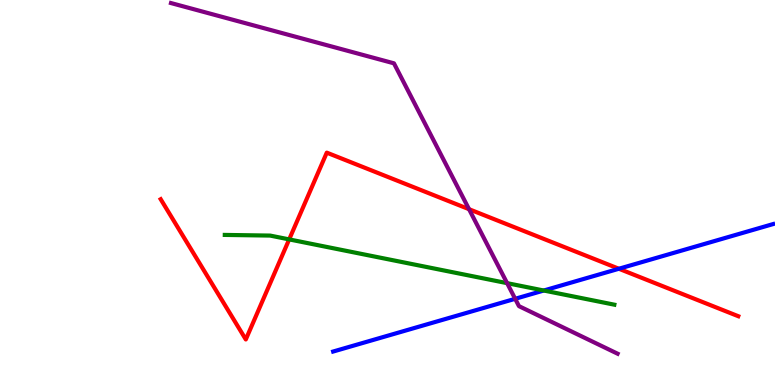[{'lines': ['blue', 'red'], 'intersections': [{'x': 7.99, 'y': 3.02}]}, {'lines': ['green', 'red'], 'intersections': [{'x': 3.73, 'y': 3.78}]}, {'lines': ['purple', 'red'], 'intersections': [{'x': 6.05, 'y': 4.57}]}, {'lines': ['blue', 'green'], 'intersections': [{'x': 7.02, 'y': 2.45}]}, {'lines': ['blue', 'purple'], 'intersections': [{'x': 6.65, 'y': 2.24}]}, {'lines': ['green', 'purple'], 'intersections': [{'x': 6.54, 'y': 2.65}]}]